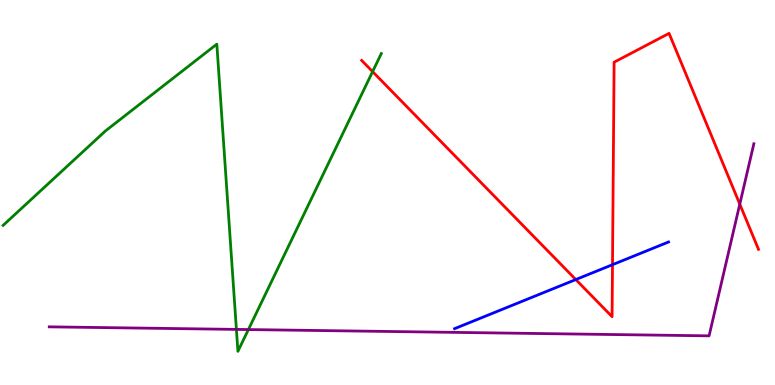[{'lines': ['blue', 'red'], 'intersections': [{'x': 7.43, 'y': 2.74}, {'x': 7.9, 'y': 3.12}]}, {'lines': ['green', 'red'], 'intersections': [{'x': 4.81, 'y': 8.14}]}, {'lines': ['purple', 'red'], 'intersections': [{'x': 9.55, 'y': 4.7}]}, {'lines': ['blue', 'green'], 'intersections': []}, {'lines': ['blue', 'purple'], 'intersections': []}, {'lines': ['green', 'purple'], 'intersections': [{'x': 3.05, 'y': 1.44}, {'x': 3.21, 'y': 1.44}]}]